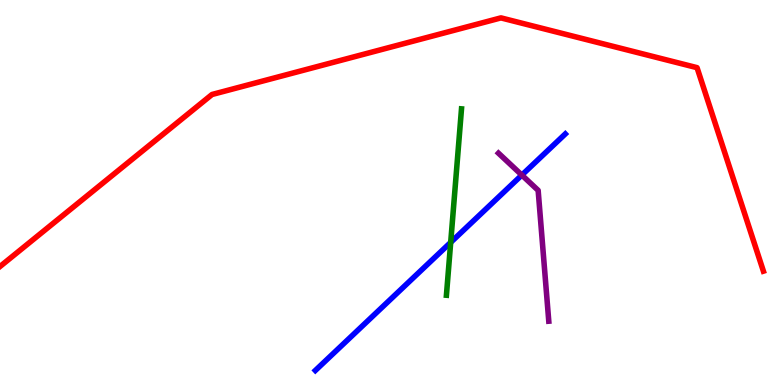[{'lines': ['blue', 'red'], 'intersections': []}, {'lines': ['green', 'red'], 'intersections': []}, {'lines': ['purple', 'red'], 'intersections': []}, {'lines': ['blue', 'green'], 'intersections': [{'x': 5.82, 'y': 3.7}]}, {'lines': ['blue', 'purple'], 'intersections': [{'x': 6.73, 'y': 5.45}]}, {'lines': ['green', 'purple'], 'intersections': []}]